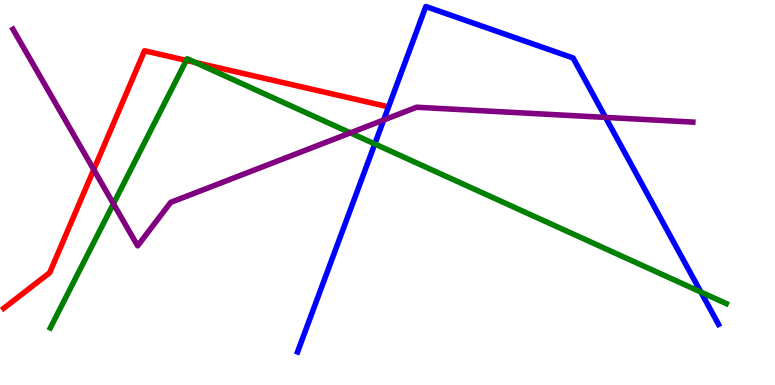[{'lines': ['blue', 'red'], 'intersections': []}, {'lines': ['green', 'red'], 'intersections': [{'x': 2.4, 'y': 8.43}, {'x': 2.52, 'y': 8.38}]}, {'lines': ['purple', 'red'], 'intersections': [{'x': 1.21, 'y': 5.59}]}, {'lines': ['blue', 'green'], 'intersections': [{'x': 4.84, 'y': 6.26}, {'x': 9.04, 'y': 2.41}]}, {'lines': ['blue', 'purple'], 'intersections': [{'x': 4.95, 'y': 6.88}, {'x': 7.81, 'y': 6.95}]}, {'lines': ['green', 'purple'], 'intersections': [{'x': 1.46, 'y': 4.71}, {'x': 4.52, 'y': 6.55}]}]